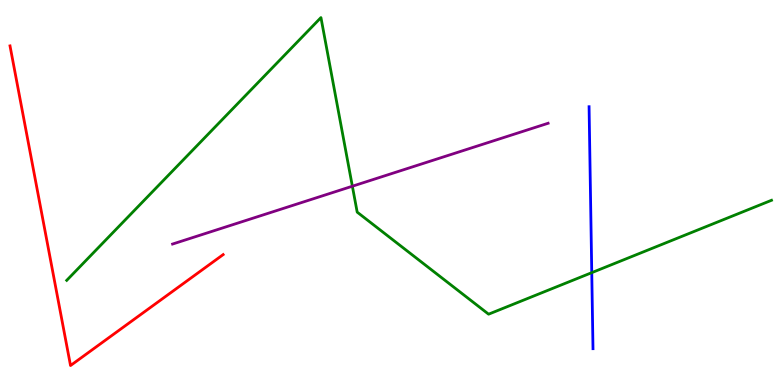[{'lines': ['blue', 'red'], 'intersections': []}, {'lines': ['green', 'red'], 'intersections': []}, {'lines': ['purple', 'red'], 'intersections': []}, {'lines': ['blue', 'green'], 'intersections': [{'x': 7.64, 'y': 2.92}]}, {'lines': ['blue', 'purple'], 'intersections': []}, {'lines': ['green', 'purple'], 'intersections': [{'x': 4.55, 'y': 5.16}]}]